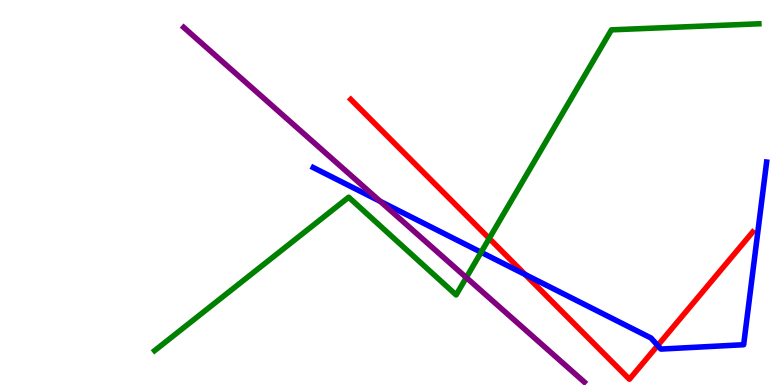[{'lines': ['blue', 'red'], 'intersections': [{'x': 6.78, 'y': 2.87}, {'x': 8.49, 'y': 1.03}]}, {'lines': ['green', 'red'], 'intersections': [{'x': 6.31, 'y': 3.81}]}, {'lines': ['purple', 'red'], 'intersections': []}, {'lines': ['blue', 'green'], 'intersections': [{'x': 6.21, 'y': 3.45}]}, {'lines': ['blue', 'purple'], 'intersections': [{'x': 4.91, 'y': 4.77}]}, {'lines': ['green', 'purple'], 'intersections': [{'x': 6.02, 'y': 2.79}]}]